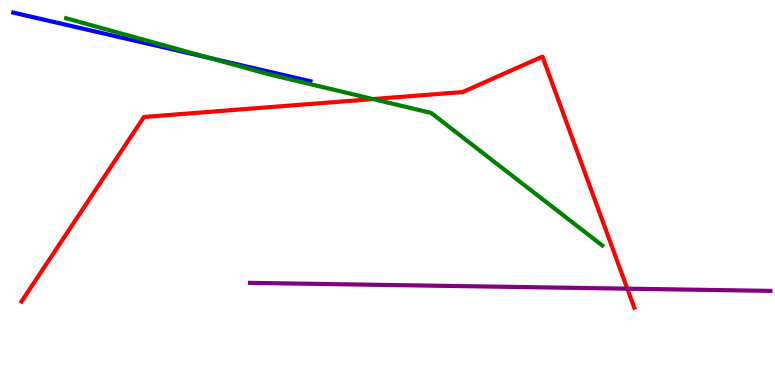[{'lines': ['blue', 'red'], 'intersections': []}, {'lines': ['green', 'red'], 'intersections': [{'x': 4.81, 'y': 7.43}]}, {'lines': ['purple', 'red'], 'intersections': [{'x': 8.09, 'y': 2.5}]}, {'lines': ['blue', 'green'], 'intersections': [{'x': 2.71, 'y': 8.49}]}, {'lines': ['blue', 'purple'], 'intersections': []}, {'lines': ['green', 'purple'], 'intersections': []}]